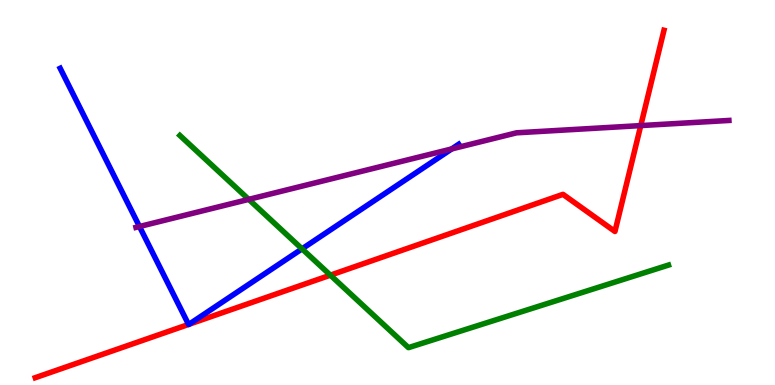[{'lines': ['blue', 'red'], 'intersections': [{'x': 2.43, 'y': 1.57}, {'x': 2.44, 'y': 1.58}]}, {'lines': ['green', 'red'], 'intersections': [{'x': 4.26, 'y': 2.85}]}, {'lines': ['purple', 'red'], 'intersections': [{'x': 8.27, 'y': 6.74}]}, {'lines': ['blue', 'green'], 'intersections': [{'x': 3.9, 'y': 3.54}]}, {'lines': ['blue', 'purple'], 'intersections': [{'x': 1.8, 'y': 4.12}, {'x': 5.83, 'y': 6.13}]}, {'lines': ['green', 'purple'], 'intersections': [{'x': 3.21, 'y': 4.82}]}]